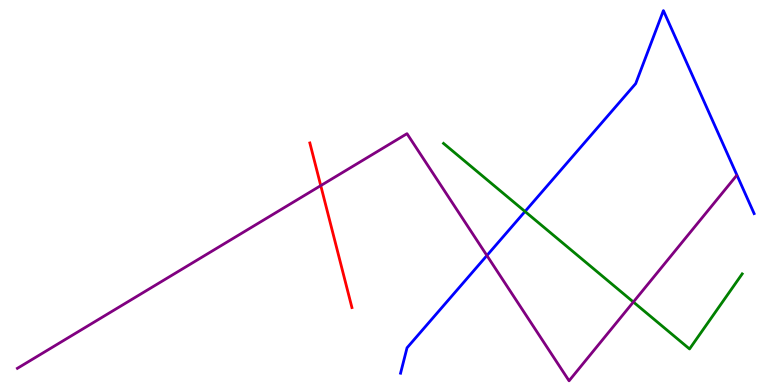[{'lines': ['blue', 'red'], 'intersections': []}, {'lines': ['green', 'red'], 'intersections': []}, {'lines': ['purple', 'red'], 'intersections': [{'x': 4.14, 'y': 5.18}]}, {'lines': ['blue', 'green'], 'intersections': [{'x': 6.77, 'y': 4.51}]}, {'lines': ['blue', 'purple'], 'intersections': [{'x': 6.28, 'y': 3.36}]}, {'lines': ['green', 'purple'], 'intersections': [{'x': 8.17, 'y': 2.16}]}]